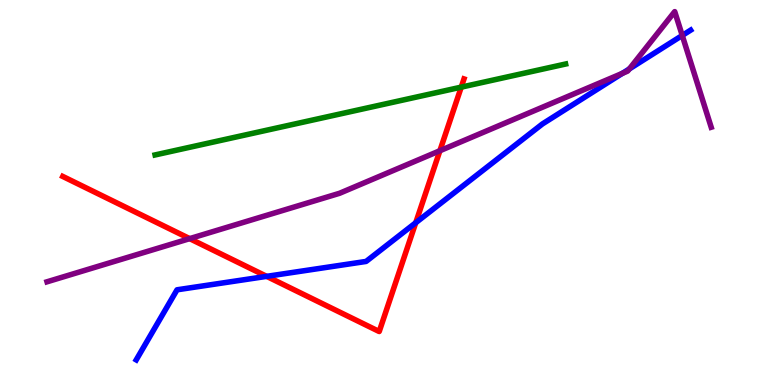[{'lines': ['blue', 'red'], 'intersections': [{'x': 3.44, 'y': 2.82}, {'x': 5.36, 'y': 4.21}]}, {'lines': ['green', 'red'], 'intersections': [{'x': 5.95, 'y': 7.74}]}, {'lines': ['purple', 'red'], 'intersections': [{'x': 2.45, 'y': 3.8}, {'x': 5.68, 'y': 6.09}]}, {'lines': ['blue', 'green'], 'intersections': []}, {'lines': ['blue', 'purple'], 'intersections': [{'x': 8.03, 'y': 8.1}, {'x': 8.12, 'y': 8.21}, {'x': 8.8, 'y': 9.08}]}, {'lines': ['green', 'purple'], 'intersections': []}]